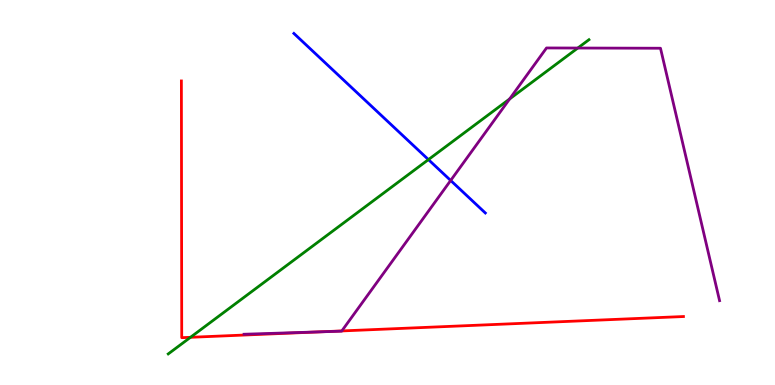[{'lines': ['blue', 'red'], 'intersections': []}, {'lines': ['green', 'red'], 'intersections': [{'x': 2.46, 'y': 1.24}]}, {'lines': ['purple', 'red'], 'intersections': [{'x': 4.14, 'y': 1.38}, {'x': 4.41, 'y': 1.4}]}, {'lines': ['blue', 'green'], 'intersections': [{'x': 5.53, 'y': 5.85}]}, {'lines': ['blue', 'purple'], 'intersections': [{'x': 5.82, 'y': 5.31}]}, {'lines': ['green', 'purple'], 'intersections': [{'x': 6.58, 'y': 7.43}, {'x': 7.46, 'y': 8.75}]}]